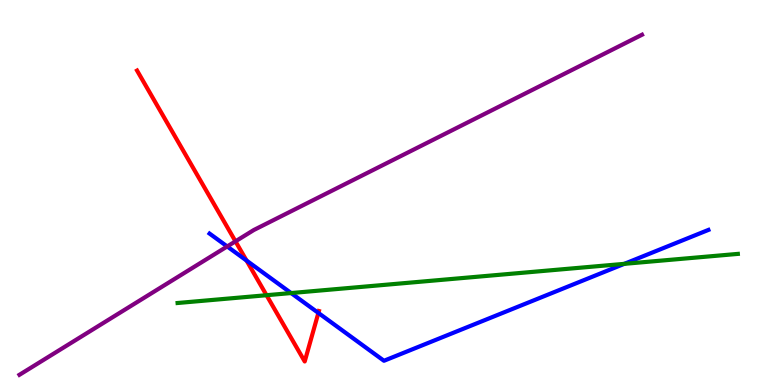[{'lines': ['blue', 'red'], 'intersections': [{'x': 3.18, 'y': 3.23}, {'x': 4.11, 'y': 1.87}]}, {'lines': ['green', 'red'], 'intersections': [{'x': 3.44, 'y': 2.33}]}, {'lines': ['purple', 'red'], 'intersections': [{'x': 3.04, 'y': 3.73}]}, {'lines': ['blue', 'green'], 'intersections': [{'x': 3.76, 'y': 2.39}, {'x': 8.06, 'y': 3.15}]}, {'lines': ['blue', 'purple'], 'intersections': [{'x': 2.93, 'y': 3.6}]}, {'lines': ['green', 'purple'], 'intersections': []}]